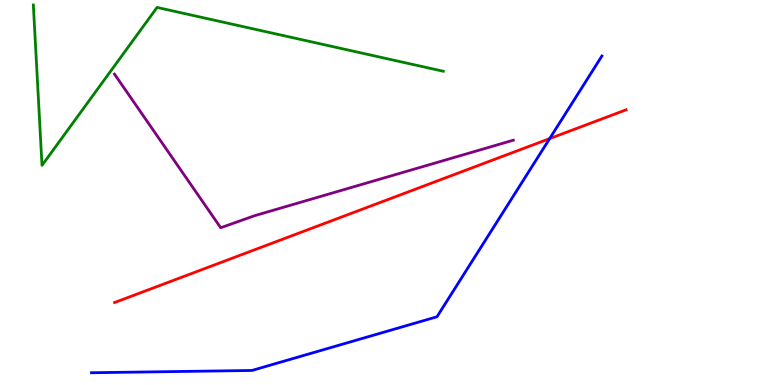[{'lines': ['blue', 'red'], 'intersections': [{'x': 7.09, 'y': 6.4}]}, {'lines': ['green', 'red'], 'intersections': []}, {'lines': ['purple', 'red'], 'intersections': []}, {'lines': ['blue', 'green'], 'intersections': []}, {'lines': ['blue', 'purple'], 'intersections': []}, {'lines': ['green', 'purple'], 'intersections': []}]